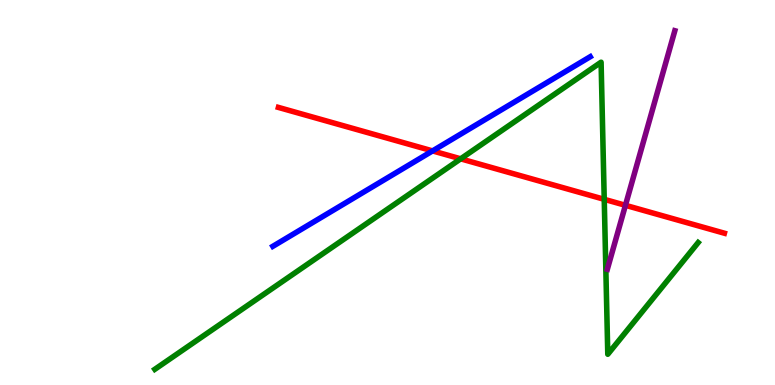[{'lines': ['blue', 'red'], 'intersections': [{'x': 5.58, 'y': 6.08}]}, {'lines': ['green', 'red'], 'intersections': [{'x': 5.94, 'y': 5.87}, {'x': 7.8, 'y': 4.82}]}, {'lines': ['purple', 'red'], 'intersections': [{'x': 8.07, 'y': 4.67}]}, {'lines': ['blue', 'green'], 'intersections': []}, {'lines': ['blue', 'purple'], 'intersections': []}, {'lines': ['green', 'purple'], 'intersections': []}]